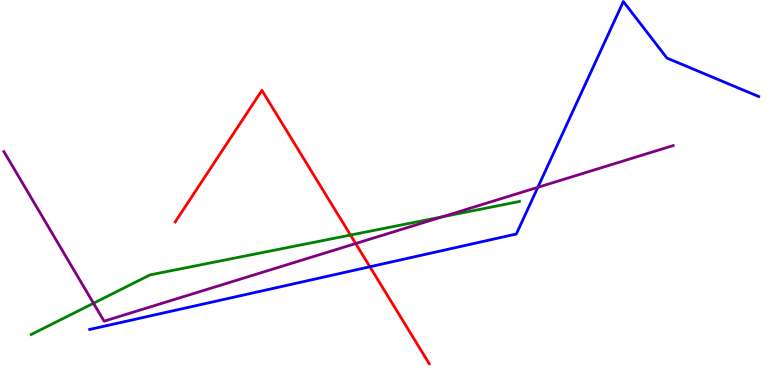[{'lines': ['blue', 'red'], 'intersections': [{'x': 4.77, 'y': 3.07}]}, {'lines': ['green', 'red'], 'intersections': [{'x': 4.52, 'y': 3.89}]}, {'lines': ['purple', 'red'], 'intersections': [{'x': 4.59, 'y': 3.67}]}, {'lines': ['blue', 'green'], 'intersections': []}, {'lines': ['blue', 'purple'], 'intersections': [{'x': 6.94, 'y': 5.13}]}, {'lines': ['green', 'purple'], 'intersections': [{'x': 1.21, 'y': 2.12}, {'x': 5.71, 'y': 4.37}]}]